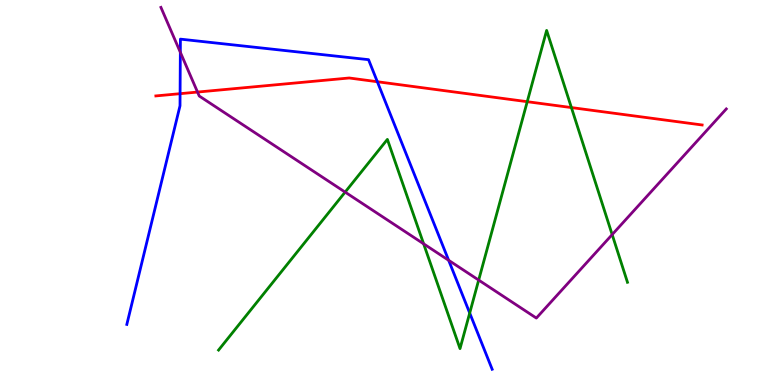[{'lines': ['blue', 'red'], 'intersections': [{'x': 2.32, 'y': 7.57}, {'x': 4.87, 'y': 7.88}]}, {'lines': ['green', 'red'], 'intersections': [{'x': 6.8, 'y': 7.36}, {'x': 7.37, 'y': 7.21}]}, {'lines': ['purple', 'red'], 'intersections': [{'x': 2.55, 'y': 7.61}]}, {'lines': ['blue', 'green'], 'intersections': [{'x': 6.06, 'y': 1.87}]}, {'lines': ['blue', 'purple'], 'intersections': [{'x': 2.33, 'y': 8.64}, {'x': 5.79, 'y': 3.24}]}, {'lines': ['green', 'purple'], 'intersections': [{'x': 4.45, 'y': 5.01}, {'x': 5.47, 'y': 3.67}, {'x': 6.18, 'y': 2.73}, {'x': 7.9, 'y': 3.91}]}]